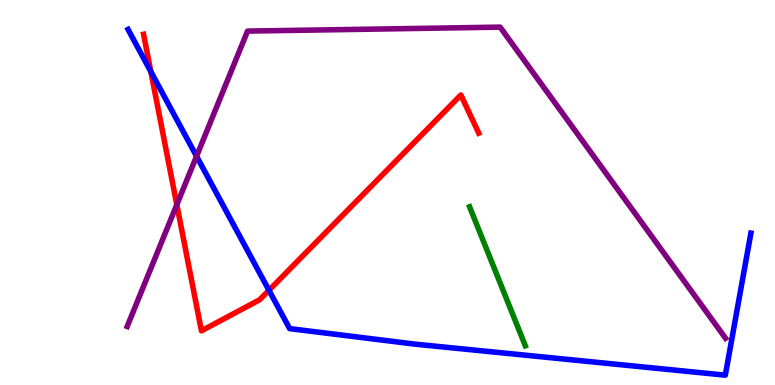[{'lines': ['blue', 'red'], 'intersections': [{'x': 1.95, 'y': 8.14}, {'x': 3.47, 'y': 2.46}]}, {'lines': ['green', 'red'], 'intersections': []}, {'lines': ['purple', 'red'], 'intersections': [{'x': 2.28, 'y': 4.68}]}, {'lines': ['blue', 'green'], 'intersections': []}, {'lines': ['blue', 'purple'], 'intersections': [{'x': 2.54, 'y': 5.94}]}, {'lines': ['green', 'purple'], 'intersections': []}]